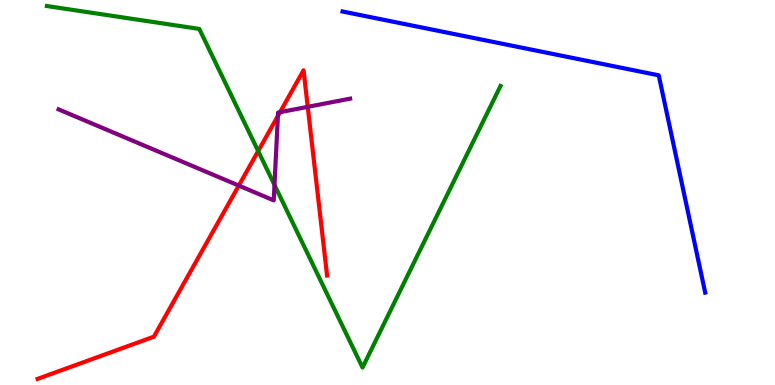[{'lines': ['blue', 'red'], 'intersections': []}, {'lines': ['green', 'red'], 'intersections': [{'x': 3.33, 'y': 6.08}]}, {'lines': ['purple', 'red'], 'intersections': [{'x': 3.08, 'y': 5.18}, {'x': 3.59, 'y': 6.99}, {'x': 3.61, 'y': 7.09}, {'x': 3.97, 'y': 7.22}]}, {'lines': ['blue', 'green'], 'intersections': []}, {'lines': ['blue', 'purple'], 'intersections': []}, {'lines': ['green', 'purple'], 'intersections': [{'x': 3.54, 'y': 5.2}]}]